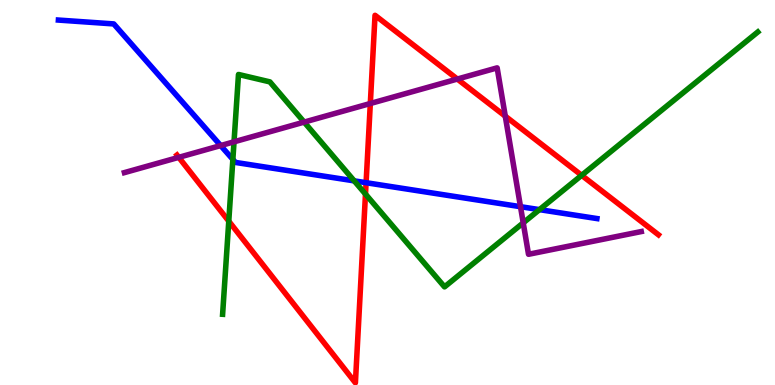[{'lines': ['blue', 'red'], 'intersections': [{'x': 4.72, 'y': 5.25}]}, {'lines': ['green', 'red'], 'intersections': [{'x': 2.95, 'y': 4.26}, {'x': 4.72, 'y': 4.96}, {'x': 7.51, 'y': 5.45}]}, {'lines': ['purple', 'red'], 'intersections': [{'x': 2.31, 'y': 5.91}, {'x': 4.78, 'y': 7.31}, {'x': 5.9, 'y': 7.95}, {'x': 6.52, 'y': 6.98}]}, {'lines': ['blue', 'green'], 'intersections': [{'x': 3.0, 'y': 5.86}, {'x': 4.57, 'y': 5.3}, {'x': 6.96, 'y': 4.55}]}, {'lines': ['blue', 'purple'], 'intersections': [{'x': 2.85, 'y': 6.22}, {'x': 6.72, 'y': 4.63}]}, {'lines': ['green', 'purple'], 'intersections': [{'x': 3.02, 'y': 6.32}, {'x': 3.92, 'y': 6.83}, {'x': 6.75, 'y': 4.21}]}]